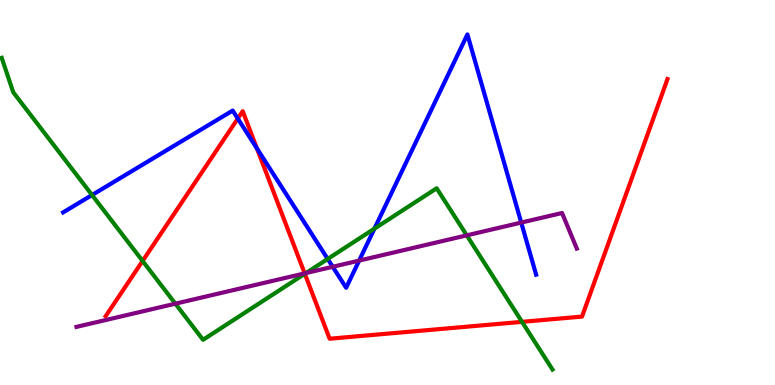[{'lines': ['blue', 'red'], 'intersections': [{'x': 3.07, 'y': 6.92}, {'x': 3.32, 'y': 6.15}]}, {'lines': ['green', 'red'], 'intersections': [{'x': 1.84, 'y': 3.22}, {'x': 3.93, 'y': 2.89}, {'x': 6.74, 'y': 1.64}]}, {'lines': ['purple', 'red'], 'intersections': [{'x': 3.93, 'y': 2.9}]}, {'lines': ['blue', 'green'], 'intersections': [{'x': 1.19, 'y': 4.93}, {'x': 4.23, 'y': 3.27}, {'x': 4.83, 'y': 4.06}]}, {'lines': ['blue', 'purple'], 'intersections': [{'x': 4.29, 'y': 3.07}, {'x': 4.63, 'y': 3.23}, {'x': 6.73, 'y': 4.22}]}, {'lines': ['green', 'purple'], 'intersections': [{'x': 2.26, 'y': 2.11}, {'x': 3.95, 'y': 2.91}, {'x': 6.02, 'y': 3.89}]}]